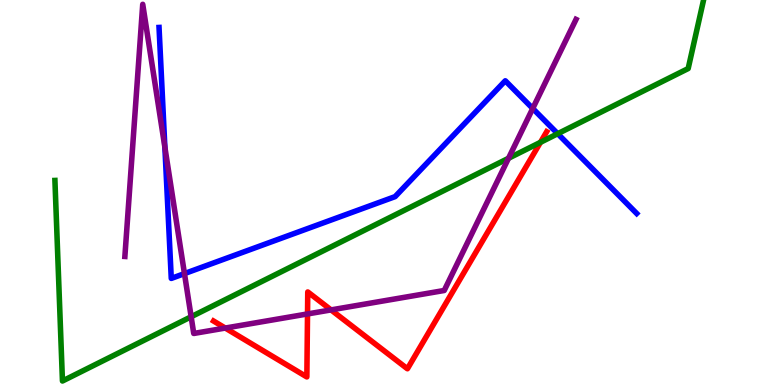[{'lines': ['blue', 'red'], 'intersections': []}, {'lines': ['green', 'red'], 'intersections': [{'x': 6.97, 'y': 6.3}]}, {'lines': ['purple', 'red'], 'intersections': [{'x': 2.91, 'y': 1.48}, {'x': 3.97, 'y': 1.85}, {'x': 4.27, 'y': 1.95}]}, {'lines': ['blue', 'green'], 'intersections': [{'x': 7.2, 'y': 6.53}]}, {'lines': ['blue', 'purple'], 'intersections': [{'x': 2.13, 'y': 6.18}, {'x': 2.38, 'y': 2.89}, {'x': 6.87, 'y': 7.18}]}, {'lines': ['green', 'purple'], 'intersections': [{'x': 2.47, 'y': 1.77}, {'x': 6.56, 'y': 5.89}]}]